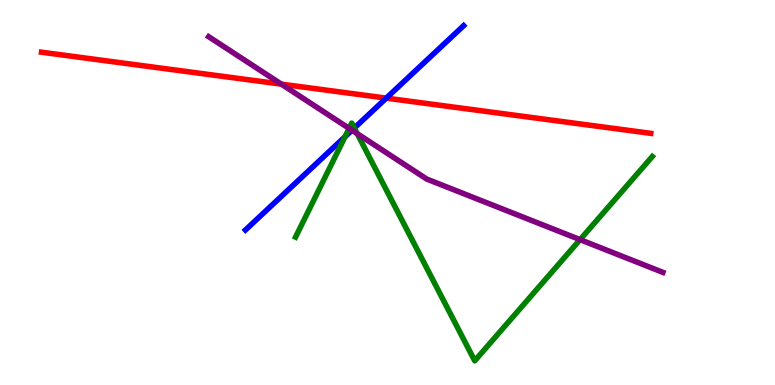[{'lines': ['blue', 'red'], 'intersections': [{'x': 4.98, 'y': 7.45}]}, {'lines': ['green', 'red'], 'intersections': []}, {'lines': ['purple', 'red'], 'intersections': [{'x': 3.63, 'y': 7.81}]}, {'lines': ['blue', 'green'], 'intersections': [{'x': 4.45, 'y': 6.45}, {'x': 4.57, 'y': 6.67}]}, {'lines': ['blue', 'purple'], 'intersections': [{'x': 4.54, 'y': 6.62}]}, {'lines': ['green', 'purple'], 'intersections': [{'x': 4.5, 'y': 6.67}, {'x': 4.61, 'y': 6.53}, {'x': 7.48, 'y': 3.78}]}]